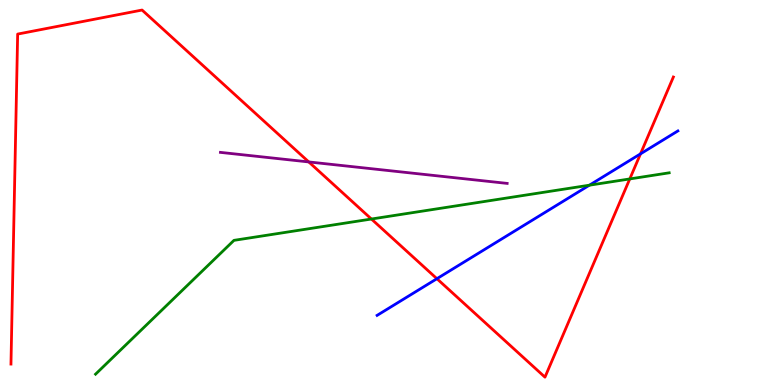[{'lines': ['blue', 'red'], 'intersections': [{'x': 5.64, 'y': 2.76}, {'x': 8.26, 'y': 6.0}]}, {'lines': ['green', 'red'], 'intersections': [{'x': 4.79, 'y': 4.31}, {'x': 8.13, 'y': 5.35}]}, {'lines': ['purple', 'red'], 'intersections': [{'x': 3.98, 'y': 5.79}]}, {'lines': ['blue', 'green'], 'intersections': [{'x': 7.61, 'y': 5.19}]}, {'lines': ['blue', 'purple'], 'intersections': []}, {'lines': ['green', 'purple'], 'intersections': []}]